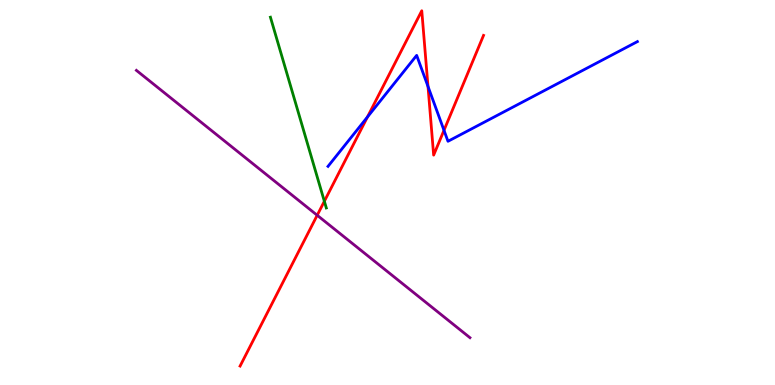[{'lines': ['blue', 'red'], 'intersections': [{'x': 4.74, 'y': 6.96}, {'x': 5.52, 'y': 7.75}, {'x': 5.73, 'y': 6.62}]}, {'lines': ['green', 'red'], 'intersections': [{'x': 4.19, 'y': 4.77}]}, {'lines': ['purple', 'red'], 'intersections': [{'x': 4.09, 'y': 4.41}]}, {'lines': ['blue', 'green'], 'intersections': []}, {'lines': ['blue', 'purple'], 'intersections': []}, {'lines': ['green', 'purple'], 'intersections': []}]